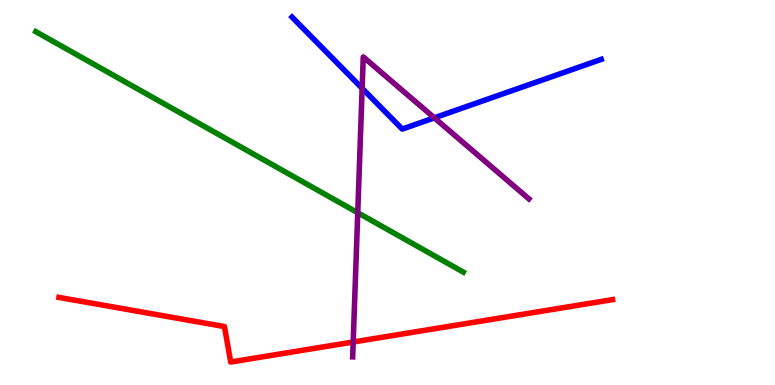[{'lines': ['blue', 'red'], 'intersections': []}, {'lines': ['green', 'red'], 'intersections': []}, {'lines': ['purple', 'red'], 'intersections': [{'x': 4.56, 'y': 1.12}]}, {'lines': ['blue', 'green'], 'intersections': []}, {'lines': ['blue', 'purple'], 'intersections': [{'x': 4.67, 'y': 7.71}, {'x': 5.6, 'y': 6.94}]}, {'lines': ['green', 'purple'], 'intersections': [{'x': 4.62, 'y': 4.47}]}]